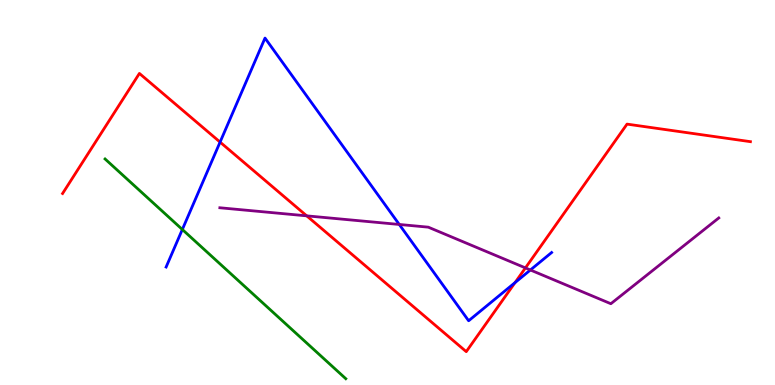[{'lines': ['blue', 'red'], 'intersections': [{'x': 2.84, 'y': 6.31}, {'x': 6.65, 'y': 2.66}]}, {'lines': ['green', 'red'], 'intersections': []}, {'lines': ['purple', 'red'], 'intersections': [{'x': 3.96, 'y': 4.39}, {'x': 6.78, 'y': 3.04}]}, {'lines': ['blue', 'green'], 'intersections': [{'x': 2.35, 'y': 4.04}]}, {'lines': ['blue', 'purple'], 'intersections': [{'x': 5.15, 'y': 4.17}, {'x': 6.84, 'y': 2.99}]}, {'lines': ['green', 'purple'], 'intersections': []}]